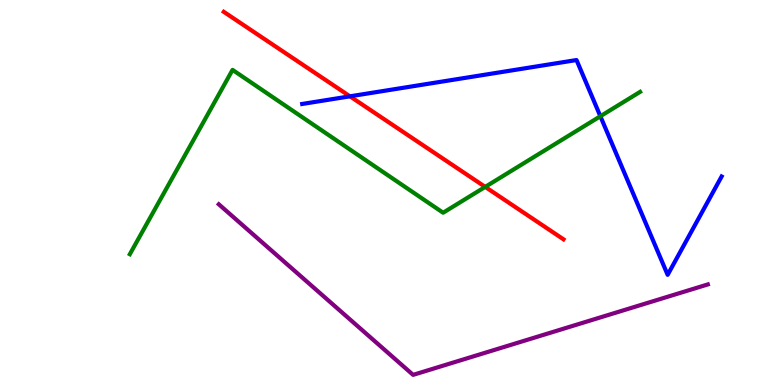[{'lines': ['blue', 'red'], 'intersections': [{'x': 4.52, 'y': 7.5}]}, {'lines': ['green', 'red'], 'intersections': [{'x': 6.26, 'y': 5.15}]}, {'lines': ['purple', 'red'], 'intersections': []}, {'lines': ['blue', 'green'], 'intersections': [{'x': 7.75, 'y': 6.98}]}, {'lines': ['blue', 'purple'], 'intersections': []}, {'lines': ['green', 'purple'], 'intersections': []}]